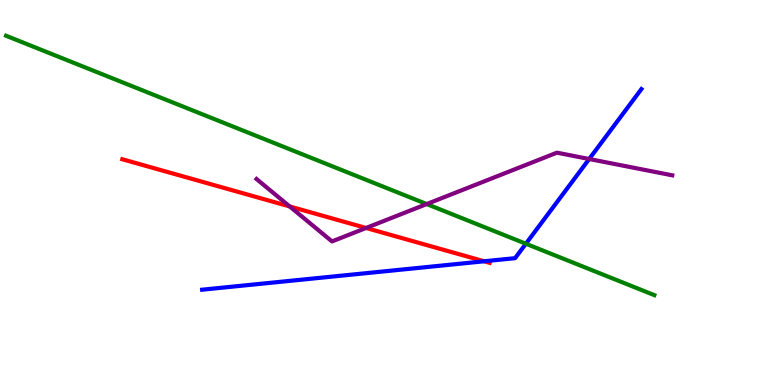[{'lines': ['blue', 'red'], 'intersections': [{'x': 6.25, 'y': 3.21}]}, {'lines': ['green', 'red'], 'intersections': []}, {'lines': ['purple', 'red'], 'intersections': [{'x': 3.74, 'y': 4.64}, {'x': 4.72, 'y': 4.08}]}, {'lines': ['blue', 'green'], 'intersections': [{'x': 6.79, 'y': 3.67}]}, {'lines': ['blue', 'purple'], 'intersections': [{'x': 7.6, 'y': 5.87}]}, {'lines': ['green', 'purple'], 'intersections': [{'x': 5.51, 'y': 4.7}]}]